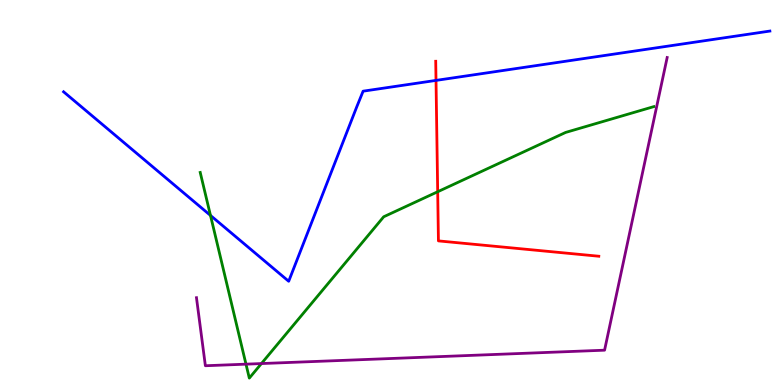[{'lines': ['blue', 'red'], 'intersections': [{'x': 5.63, 'y': 7.91}]}, {'lines': ['green', 'red'], 'intersections': [{'x': 5.65, 'y': 5.02}]}, {'lines': ['purple', 'red'], 'intersections': []}, {'lines': ['blue', 'green'], 'intersections': [{'x': 2.72, 'y': 4.4}]}, {'lines': ['blue', 'purple'], 'intersections': []}, {'lines': ['green', 'purple'], 'intersections': [{'x': 3.17, 'y': 0.541}, {'x': 3.37, 'y': 0.557}]}]